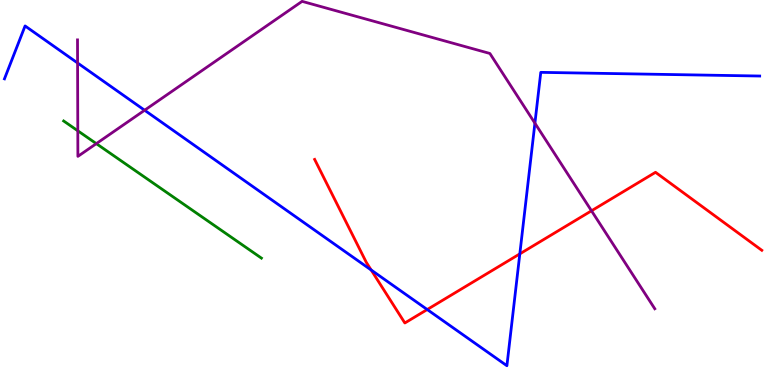[{'lines': ['blue', 'red'], 'intersections': [{'x': 4.79, 'y': 2.99}, {'x': 5.51, 'y': 1.96}, {'x': 6.71, 'y': 3.41}]}, {'lines': ['green', 'red'], 'intersections': []}, {'lines': ['purple', 'red'], 'intersections': [{'x': 7.63, 'y': 4.52}]}, {'lines': ['blue', 'green'], 'intersections': []}, {'lines': ['blue', 'purple'], 'intersections': [{'x': 1.0, 'y': 8.36}, {'x': 1.87, 'y': 7.14}, {'x': 6.9, 'y': 6.8}]}, {'lines': ['green', 'purple'], 'intersections': [{'x': 1.0, 'y': 6.6}, {'x': 1.24, 'y': 6.27}]}]